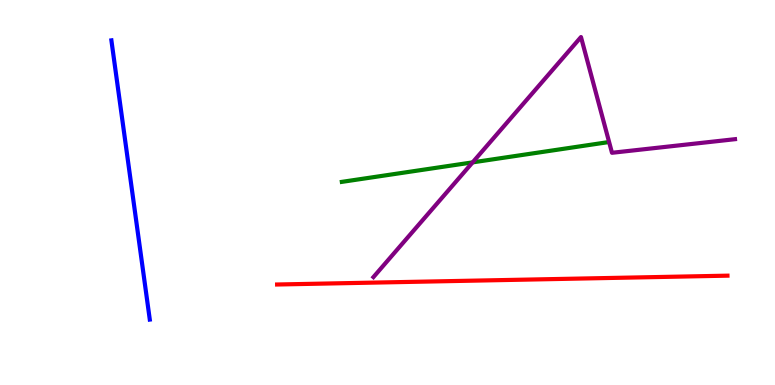[{'lines': ['blue', 'red'], 'intersections': []}, {'lines': ['green', 'red'], 'intersections': []}, {'lines': ['purple', 'red'], 'intersections': []}, {'lines': ['blue', 'green'], 'intersections': []}, {'lines': ['blue', 'purple'], 'intersections': []}, {'lines': ['green', 'purple'], 'intersections': [{'x': 6.1, 'y': 5.78}]}]